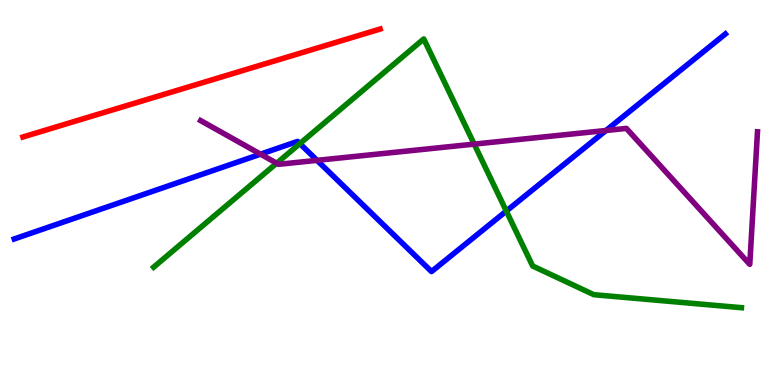[{'lines': ['blue', 'red'], 'intersections': []}, {'lines': ['green', 'red'], 'intersections': []}, {'lines': ['purple', 'red'], 'intersections': []}, {'lines': ['blue', 'green'], 'intersections': [{'x': 3.87, 'y': 6.27}, {'x': 6.53, 'y': 4.52}]}, {'lines': ['blue', 'purple'], 'intersections': [{'x': 3.36, 'y': 6.0}, {'x': 4.09, 'y': 5.84}, {'x': 7.82, 'y': 6.61}]}, {'lines': ['green', 'purple'], 'intersections': [{'x': 3.57, 'y': 5.76}, {'x': 6.12, 'y': 6.26}]}]